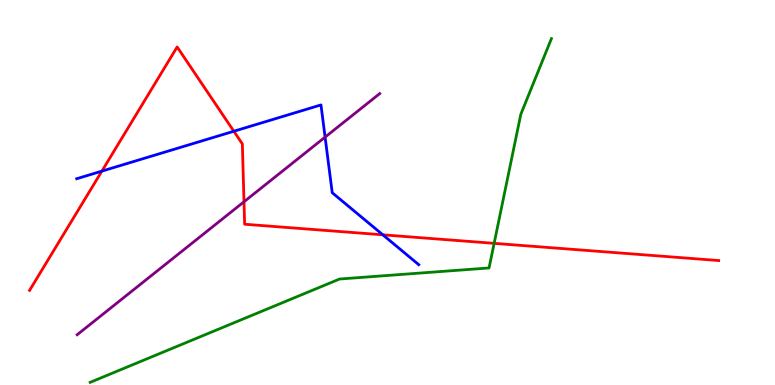[{'lines': ['blue', 'red'], 'intersections': [{'x': 1.31, 'y': 5.55}, {'x': 3.02, 'y': 6.59}, {'x': 4.94, 'y': 3.9}]}, {'lines': ['green', 'red'], 'intersections': [{'x': 6.38, 'y': 3.68}]}, {'lines': ['purple', 'red'], 'intersections': [{'x': 3.15, 'y': 4.76}]}, {'lines': ['blue', 'green'], 'intersections': []}, {'lines': ['blue', 'purple'], 'intersections': [{'x': 4.19, 'y': 6.44}]}, {'lines': ['green', 'purple'], 'intersections': []}]